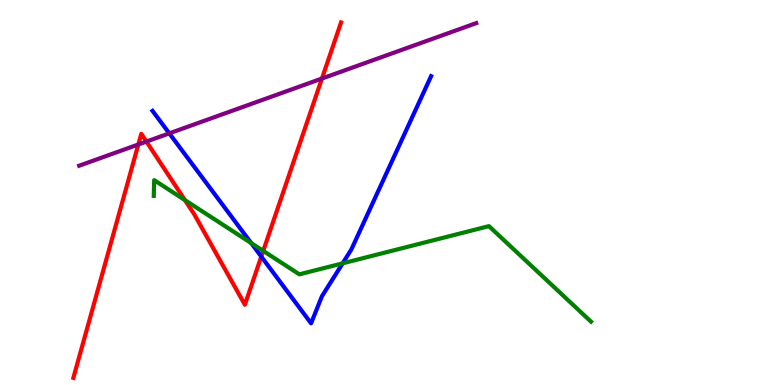[{'lines': ['blue', 'red'], 'intersections': [{'x': 3.37, 'y': 3.34}]}, {'lines': ['green', 'red'], 'intersections': [{'x': 2.39, 'y': 4.8}, {'x': 3.4, 'y': 3.48}]}, {'lines': ['purple', 'red'], 'intersections': [{'x': 1.78, 'y': 6.25}, {'x': 1.89, 'y': 6.32}, {'x': 4.15, 'y': 7.96}]}, {'lines': ['blue', 'green'], 'intersections': [{'x': 3.24, 'y': 3.69}, {'x': 4.42, 'y': 3.16}]}, {'lines': ['blue', 'purple'], 'intersections': [{'x': 2.18, 'y': 6.54}]}, {'lines': ['green', 'purple'], 'intersections': []}]